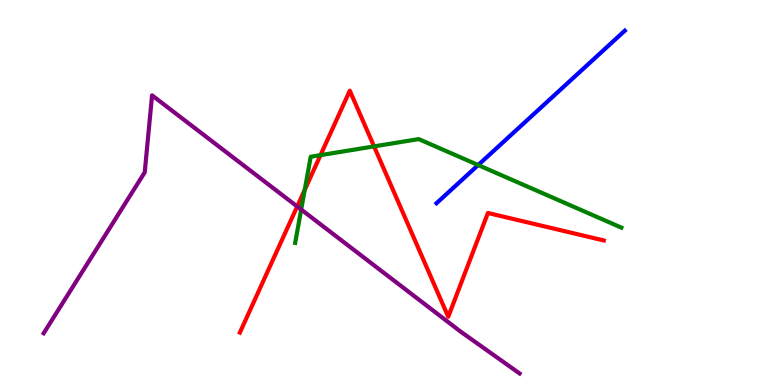[{'lines': ['blue', 'red'], 'intersections': []}, {'lines': ['green', 'red'], 'intersections': [{'x': 3.93, 'y': 5.07}, {'x': 4.14, 'y': 5.97}, {'x': 4.83, 'y': 6.2}]}, {'lines': ['purple', 'red'], 'intersections': [{'x': 3.83, 'y': 4.64}]}, {'lines': ['blue', 'green'], 'intersections': [{'x': 6.17, 'y': 5.71}]}, {'lines': ['blue', 'purple'], 'intersections': []}, {'lines': ['green', 'purple'], 'intersections': [{'x': 3.89, 'y': 4.56}]}]